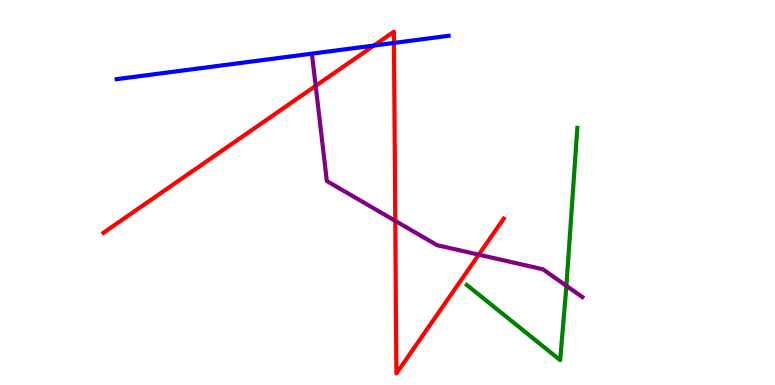[{'lines': ['blue', 'red'], 'intersections': [{'x': 4.82, 'y': 8.82}, {'x': 5.08, 'y': 8.88}]}, {'lines': ['green', 'red'], 'intersections': []}, {'lines': ['purple', 'red'], 'intersections': [{'x': 4.07, 'y': 7.77}, {'x': 5.1, 'y': 4.26}, {'x': 6.18, 'y': 3.39}]}, {'lines': ['blue', 'green'], 'intersections': []}, {'lines': ['blue', 'purple'], 'intersections': []}, {'lines': ['green', 'purple'], 'intersections': [{'x': 7.31, 'y': 2.58}]}]